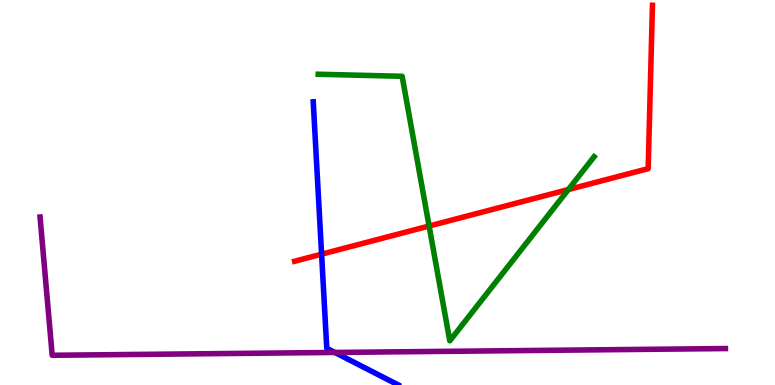[{'lines': ['blue', 'red'], 'intersections': [{'x': 4.15, 'y': 3.4}]}, {'lines': ['green', 'red'], 'intersections': [{'x': 5.54, 'y': 4.13}, {'x': 7.33, 'y': 5.08}]}, {'lines': ['purple', 'red'], 'intersections': []}, {'lines': ['blue', 'green'], 'intersections': []}, {'lines': ['blue', 'purple'], 'intersections': [{'x': 4.32, 'y': 0.845}]}, {'lines': ['green', 'purple'], 'intersections': []}]